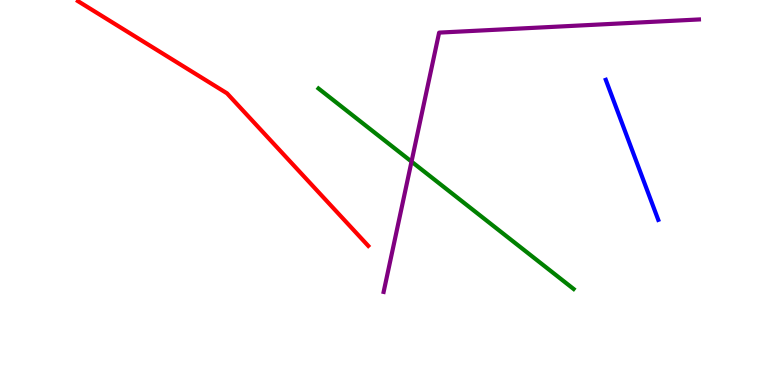[{'lines': ['blue', 'red'], 'intersections': []}, {'lines': ['green', 'red'], 'intersections': []}, {'lines': ['purple', 'red'], 'intersections': []}, {'lines': ['blue', 'green'], 'intersections': []}, {'lines': ['blue', 'purple'], 'intersections': []}, {'lines': ['green', 'purple'], 'intersections': [{'x': 5.31, 'y': 5.8}]}]